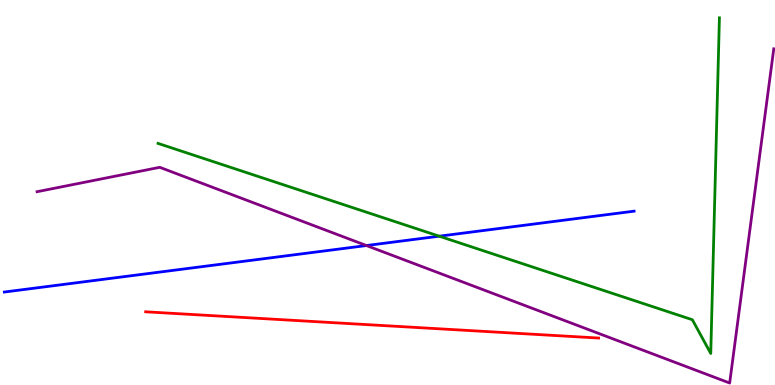[{'lines': ['blue', 'red'], 'intersections': []}, {'lines': ['green', 'red'], 'intersections': []}, {'lines': ['purple', 'red'], 'intersections': []}, {'lines': ['blue', 'green'], 'intersections': [{'x': 5.67, 'y': 3.87}]}, {'lines': ['blue', 'purple'], 'intersections': [{'x': 4.73, 'y': 3.62}]}, {'lines': ['green', 'purple'], 'intersections': []}]